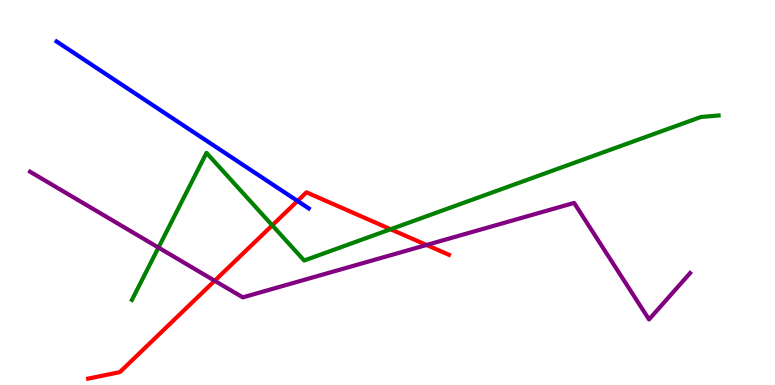[{'lines': ['blue', 'red'], 'intersections': [{'x': 3.84, 'y': 4.78}]}, {'lines': ['green', 'red'], 'intersections': [{'x': 3.51, 'y': 4.15}, {'x': 5.04, 'y': 4.05}]}, {'lines': ['purple', 'red'], 'intersections': [{'x': 2.77, 'y': 2.71}, {'x': 5.5, 'y': 3.64}]}, {'lines': ['blue', 'green'], 'intersections': []}, {'lines': ['blue', 'purple'], 'intersections': []}, {'lines': ['green', 'purple'], 'intersections': [{'x': 2.04, 'y': 3.57}]}]